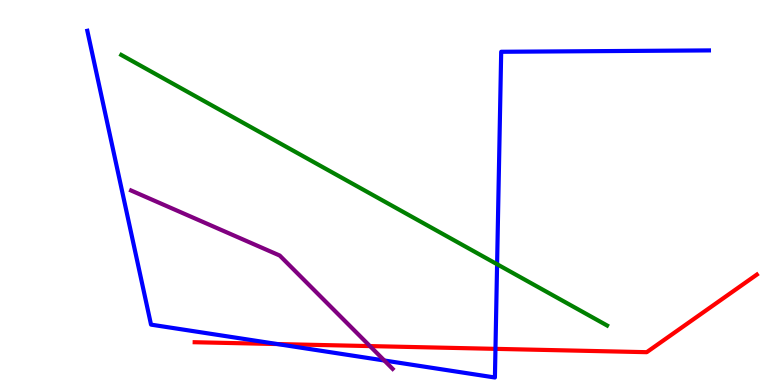[{'lines': ['blue', 'red'], 'intersections': [{'x': 3.58, 'y': 1.06}, {'x': 6.39, 'y': 0.939}]}, {'lines': ['green', 'red'], 'intersections': []}, {'lines': ['purple', 'red'], 'intersections': [{'x': 4.77, 'y': 1.01}]}, {'lines': ['blue', 'green'], 'intersections': [{'x': 6.41, 'y': 3.14}]}, {'lines': ['blue', 'purple'], 'intersections': [{'x': 4.96, 'y': 0.636}]}, {'lines': ['green', 'purple'], 'intersections': []}]